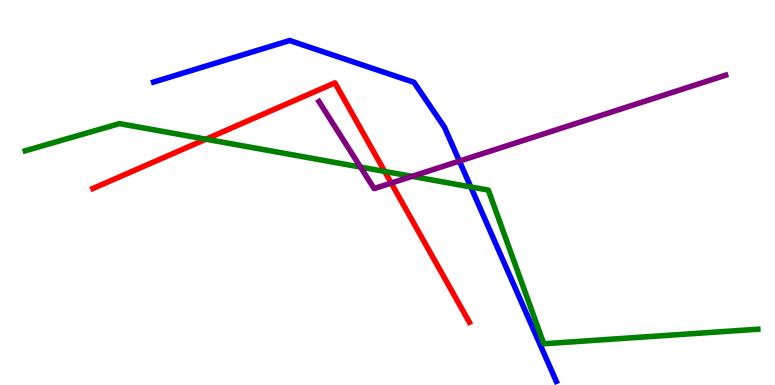[{'lines': ['blue', 'red'], 'intersections': []}, {'lines': ['green', 'red'], 'intersections': [{'x': 2.66, 'y': 6.38}, {'x': 4.96, 'y': 5.55}]}, {'lines': ['purple', 'red'], 'intersections': [{'x': 5.05, 'y': 5.24}]}, {'lines': ['blue', 'green'], 'intersections': [{'x': 6.07, 'y': 5.14}]}, {'lines': ['blue', 'purple'], 'intersections': [{'x': 5.93, 'y': 5.82}]}, {'lines': ['green', 'purple'], 'intersections': [{'x': 4.65, 'y': 5.66}, {'x': 5.32, 'y': 5.42}]}]